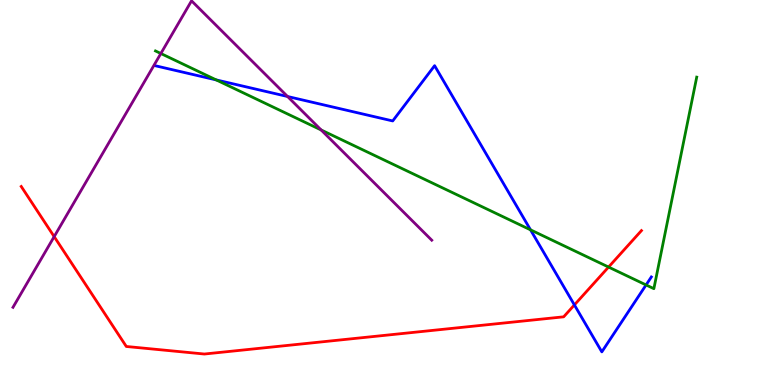[{'lines': ['blue', 'red'], 'intersections': [{'x': 7.41, 'y': 2.08}]}, {'lines': ['green', 'red'], 'intersections': [{'x': 7.85, 'y': 3.06}]}, {'lines': ['purple', 'red'], 'intersections': [{'x': 0.699, 'y': 3.85}]}, {'lines': ['blue', 'green'], 'intersections': [{'x': 2.79, 'y': 7.92}, {'x': 6.85, 'y': 4.03}, {'x': 8.34, 'y': 2.6}]}, {'lines': ['blue', 'purple'], 'intersections': [{'x': 3.71, 'y': 7.49}]}, {'lines': ['green', 'purple'], 'intersections': [{'x': 2.08, 'y': 8.61}, {'x': 4.14, 'y': 6.62}]}]